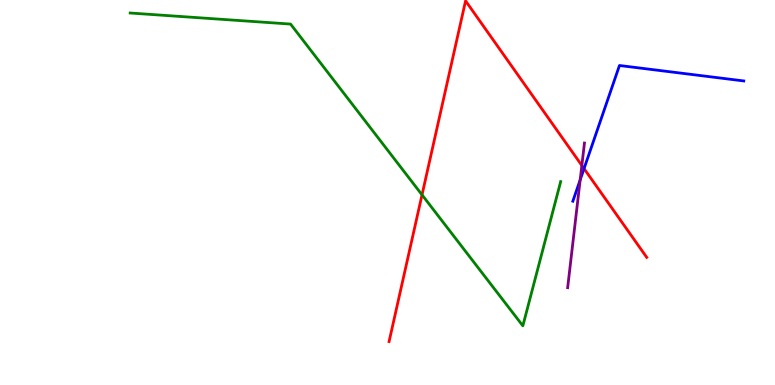[{'lines': ['blue', 'red'], 'intersections': [{'x': 7.54, 'y': 5.62}]}, {'lines': ['green', 'red'], 'intersections': [{'x': 5.45, 'y': 4.94}]}, {'lines': ['purple', 'red'], 'intersections': [{'x': 7.51, 'y': 5.7}]}, {'lines': ['blue', 'green'], 'intersections': []}, {'lines': ['blue', 'purple'], 'intersections': [{'x': 7.49, 'y': 5.33}]}, {'lines': ['green', 'purple'], 'intersections': []}]